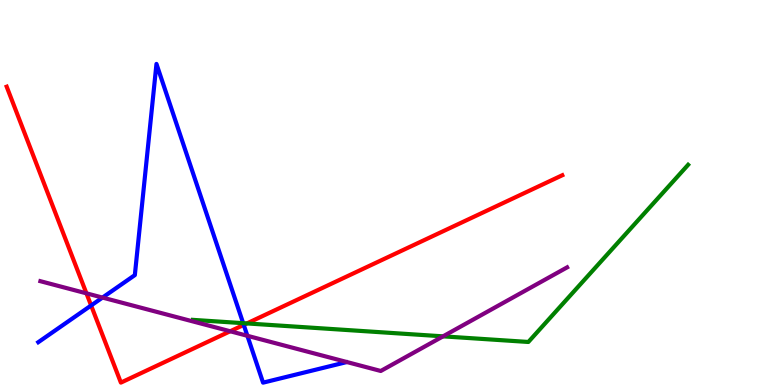[{'lines': ['blue', 'red'], 'intersections': [{'x': 1.18, 'y': 2.07}, {'x': 3.15, 'y': 1.56}]}, {'lines': ['green', 'red'], 'intersections': [{'x': 3.19, 'y': 1.6}]}, {'lines': ['purple', 'red'], 'intersections': [{'x': 1.12, 'y': 2.38}, {'x': 2.97, 'y': 1.4}]}, {'lines': ['blue', 'green'], 'intersections': [{'x': 3.14, 'y': 1.61}]}, {'lines': ['blue', 'purple'], 'intersections': [{'x': 1.32, 'y': 2.27}, {'x': 3.19, 'y': 1.28}]}, {'lines': ['green', 'purple'], 'intersections': [{'x': 5.72, 'y': 1.26}]}]